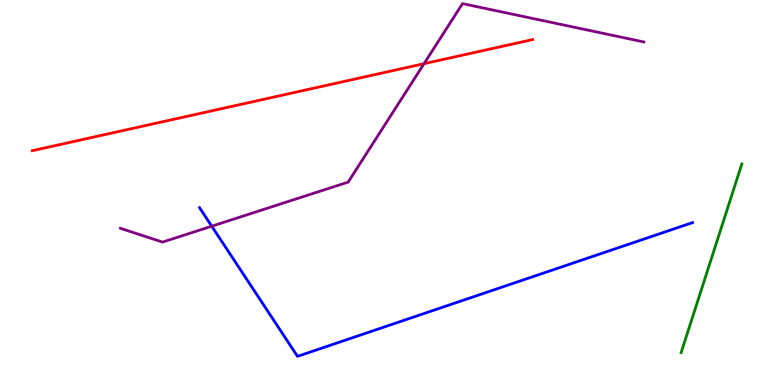[{'lines': ['blue', 'red'], 'intersections': []}, {'lines': ['green', 'red'], 'intersections': []}, {'lines': ['purple', 'red'], 'intersections': [{'x': 5.47, 'y': 8.35}]}, {'lines': ['blue', 'green'], 'intersections': []}, {'lines': ['blue', 'purple'], 'intersections': [{'x': 2.73, 'y': 4.12}]}, {'lines': ['green', 'purple'], 'intersections': []}]